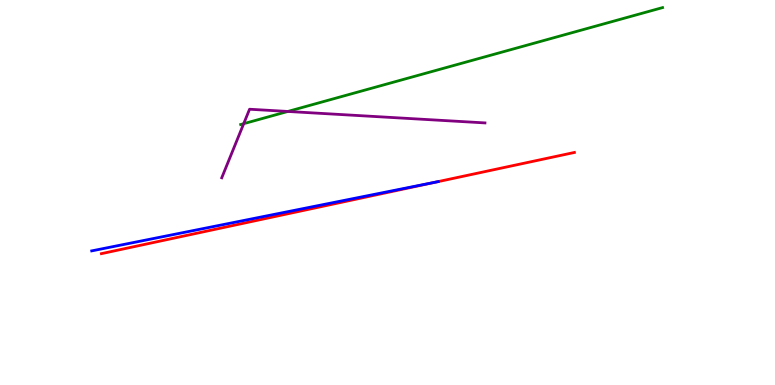[{'lines': ['blue', 'red'], 'intersections': [{'x': 5.64, 'y': 5.28}]}, {'lines': ['green', 'red'], 'intersections': []}, {'lines': ['purple', 'red'], 'intersections': []}, {'lines': ['blue', 'green'], 'intersections': []}, {'lines': ['blue', 'purple'], 'intersections': []}, {'lines': ['green', 'purple'], 'intersections': [{'x': 3.14, 'y': 6.79}, {'x': 3.71, 'y': 7.11}]}]